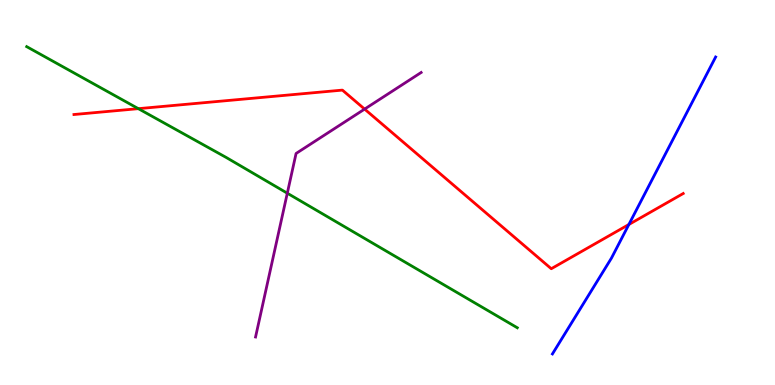[{'lines': ['blue', 'red'], 'intersections': [{'x': 8.11, 'y': 4.17}]}, {'lines': ['green', 'red'], 'intersections': [{'x': 1.79, 'y': 7.18}]}, {'lines': ['purple', 'red'], 'intersections': [{'x': 4.7, 'y': 7.17}]}, {'lines': ['blue', 'green'], 'intersections': []}, {'lines': ['blue', 'purple'], 'intersections': []}, {'lines': ['green', 'purple'], 'intersections': [{'x': 3.71, 'y': 4.98}]}]